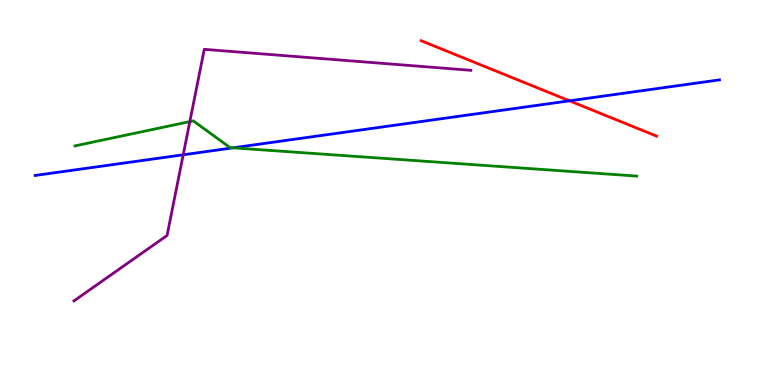[{'lines': ['blue', 'red'], 'intersections': [{'x': 7.35, 'y': 7.38}]}, {'lines': ['green', 'red'], 'intersections': []}, {'lines': ['purple', 'red'], 'intersections': []}, {'lines': ['blue', 'green'], 'intersections': [{'x': 3.01, 'y': 6.16}]}, {'lines': ['blue', 'purple'], 'intersections': [{'x': 2.36, 'y': 5.98}]}, {'lines': ['green', 'purple'], 'intersections': [{'x': 2.45, 'y': 6.84}]}]